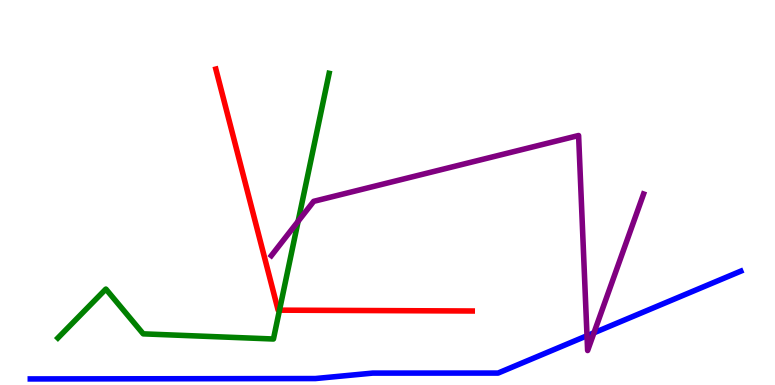[{'lines': ['blue', 'red'], 'intersections': []}, {'lines': ['green', 'red'], 'intersections': [{'x': 3.61, 'y': 1.94}]}, {'lines': ['purple', 'red'], 'intersections': []}, {'lines': ['blue', 'green'], 'intersections': []}, {'lines': ['blue', 'purple'], 'intersections': [{'x': 7.57, 'y': 1.28}, {'x': 7.66, 'y': 1.36}]}, {'lines': ['green', 'purple'], 'intersections': [{'x': 3.85, 'y': 4.25}]}]